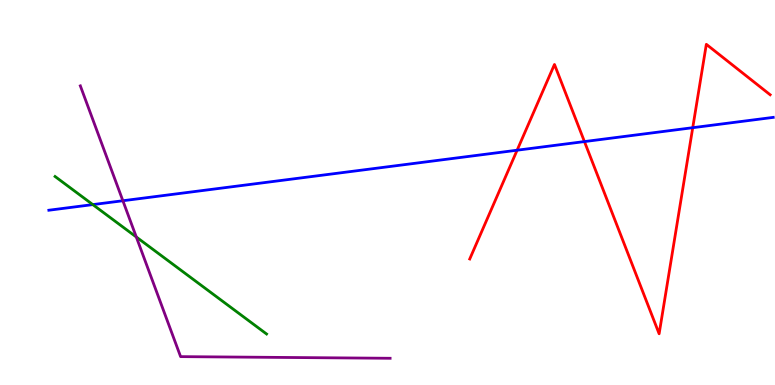[{'lines': ['blue', 'red'], 'intersections': [{'x': 6.67, 'y': 6.1}, {'x': 7.54, 'y': 6.32}, {'x': 8.94, 'y': 6.68}]}, {'lines': ['green', 'red'], 'intersections': []}, {'lines': ['purple', 'red'], 'intersections': []}, {'lines': ['blue', 'green'], 'intersections': [{'x': 1.2, 'y': 4.69}]}, {'lines': ['blue', 'purple'], 'intersections': [{'x': 1.59, 'y': 4.79}]}, {'lines': ['green', 'purple'], 'intersections': [{'x': 1.76, 'y': 3.84}]}]